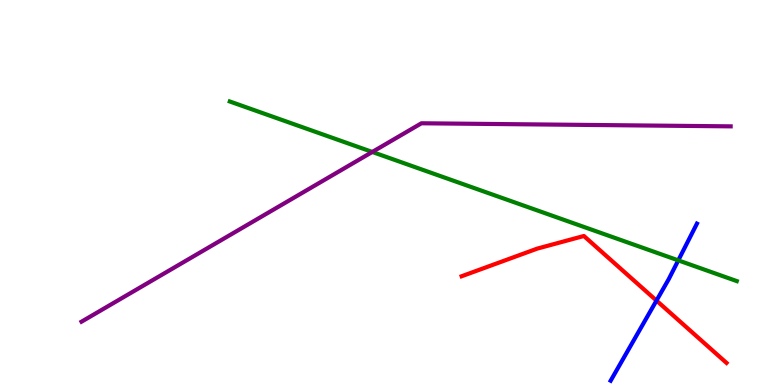[{'lines': ['blue', 'red'], 'intersections': [{'x': 8.47, 'y': 2.19}]}, {'lines': ['green', 'red'], 'intersections': []}, {'lines': ['purple', 'red'], 'intersections': []}, {'lines': ['blue', 'green'], 'intersections': [{'x': 8.75, 'y': 3.24}]}, {'lines': ['blue', 'purple'], 'intersections': []}, {'lines': ['green', 'purple'], 'intersections': [{'x': 4.8, 'y': 6.05}]}]